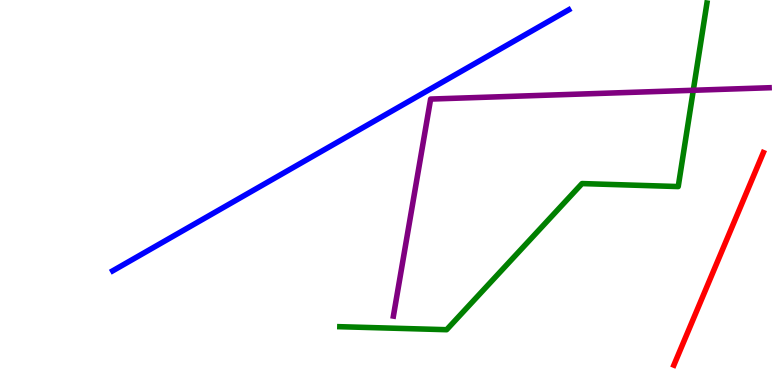[{'lines': ['blue', 'red'], 'intersections': []}, {'lines': ['green', 'red'], 'intersections': []}, {'lines': ['purple', 'red'], 'intersections': []}, {'lines': ['blue', 'green'], 'intersections': []}, {'lines': ['blue', 'purple'], 'intersections': []}, {'lines': ['green', 'purple'], 'intersections': [{'x': 8.95, 'y': 7.66}]}]